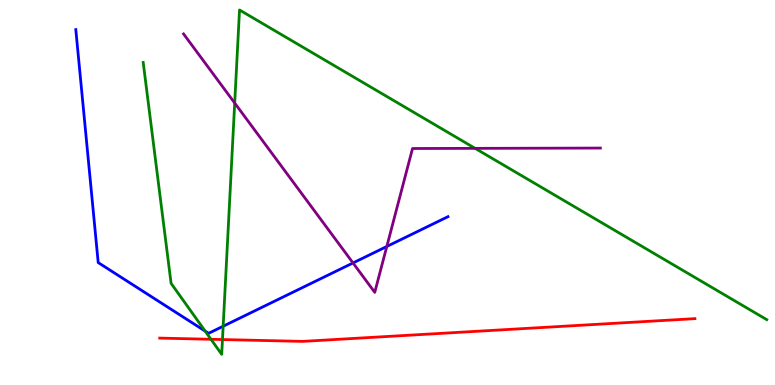[{'lines': ['blue', 'red'], 'intersections': []}, {'lines': ['green', 'red'], 'intersections': [{'x': 2.72, 'y': 1.19}, {'x': 2.87, 'y': 1.18}]}, {'lines': ['purple', 'red'], 'intersections': []}, {'lines': ['blue', 'green'], 'intersections': [{'x': 2.65, 'y': 1.4}, {'x': 2.88, 'y': 1.53}]}, {'lines': ['blue', 'purple'], 'intersections': [{'x': 4.55, 'y': 3.17}, {'x': 4.99, 'y': 3.6}]}, {'lines': ['green', 'purple'], 'intersections': [{'x': 3.03, 'y': 7.32}, {'x': 6.13, 'y': 6.15}]}]